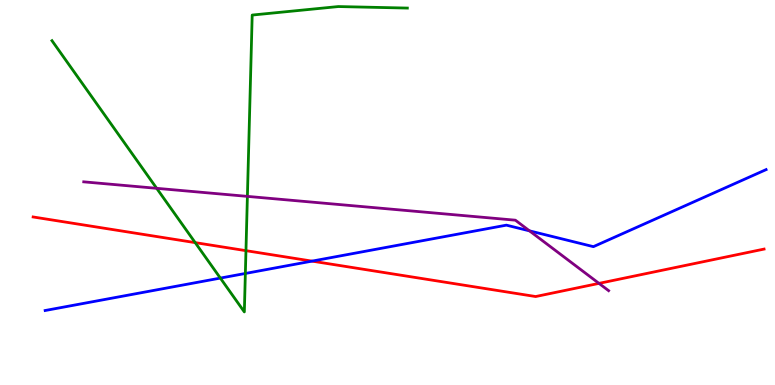[{'lines': ['blue', 'red'], 'intersections': [{'x': 4.03, 'y': 3.22}]}, {'lines': ['green', 'red'], 'intersections': [{'x': 2.52, 'y': 3.7}, {'x': 3.17, 'y': 3.49}]}, {'lines': ['purple', 'red'], 'intersections': [{'x': 7.73, 'y': 2.64}]}, {'lines': ['blue', 'green'], 'intersections': [{'x': 2.84, 'y': 2.78}, {'x': 3.17, 'y': 2.9}]}, {'lines': ['blue', 'purple'], 'intersections': [{'x': 6.83, 'y': 4.0}]}, {'lines': ['green', 'purple'], 'intersections': [{'x': 2.02, 'y': 5.11}, {'x': 3.19, 'y': 4.9}]}]